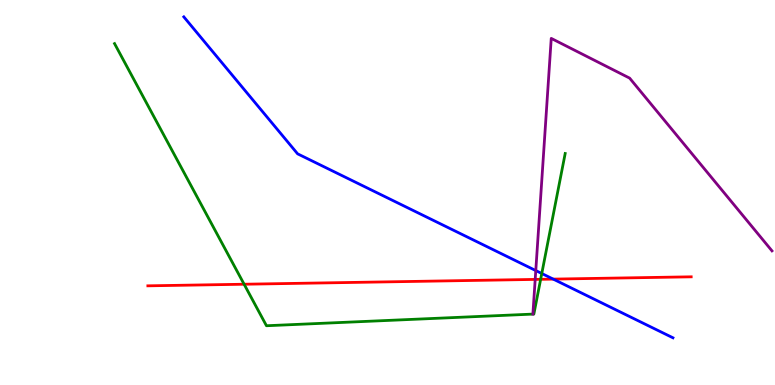[{'lines': ['blue', 'red'], 'intersections': [{'x': 7.14, 'y': 2.75}]}, {'lines': ['green', 'red'], 'intersections': [{'x': 3.15, 'y': 2.62}, {'x': 6.98, 'y': 2.75}]}, {'lines': ['purple', 'red'], 'intersections': [{'x': 6.91, 'y': 2.74}]}, {'lines': ['blue', 'green'], 'intersections': [{'x': 6.99, 'y': 2.9}]}, {'lines': ['blue', 'purple'], 'intersections': [{'x': 6.91, 'y': 2.97}]}, {'lines': ['green', 'purple'], 'intersections': []}]